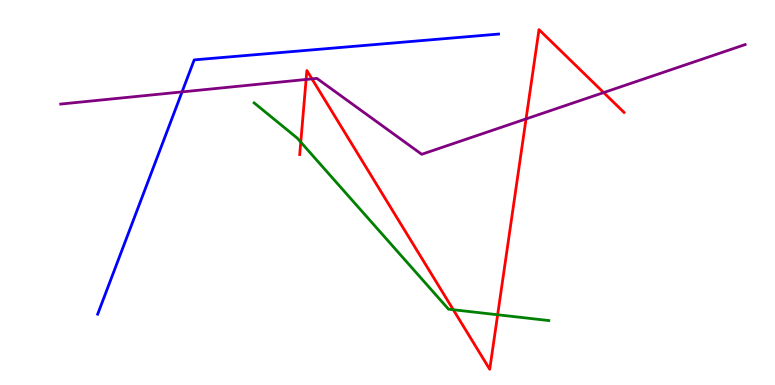[{'lines': ['blue', 'red'], 'intersections': []}, {'lines': ['green', 'red'], 'intersections': [{'x': 3.88, 'y': 6.31}, {'x': 5.85, 'y': 1.95}, {'x': 6.42, 'y': 1.82}]}, {'lines': ['purple', 'red'], 'intersections': [{'x': 3.95, 'y': 7.94}, {'x': 4.03, 'y': 7.95}, {'x': 6.79, 'y': 6.91}, {'x': 7.79, 'y': 7.6}]}, {'lines': ['blue', 'green'], 'intersections': []}, {'lines': ['blue', 'purple'], 'intersections': [{'x': 2.35, 'y': 7.61}]}, {'lines': ['green', 'purple'], 'intersections': []}]